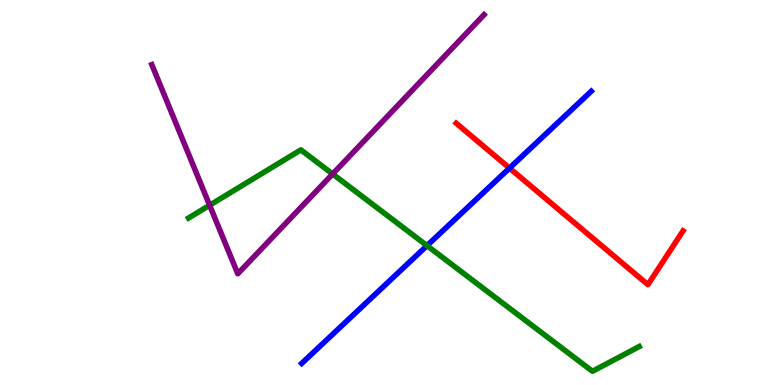[{'lines': ['blue', 'red'], 'intersections': [{'x': 6.57, 'y': 5.63}]}, {'lines': ['green', 'red'], 'intersections': []}, {'lines': ['purple', 'red'], 'intersections': []}, {'lines': ['blue', 'green'], 'intersections': [{'x': 5.51, 'y': 3.62}]}, {'lines': ['blue', 'purple'], 'intersections': []}, {'lines': ['green', 'purple'], 'intersections': [{'x': 2.7, 'y': 4.67}, {'x': 4.29, 'y': 5.48}]}]